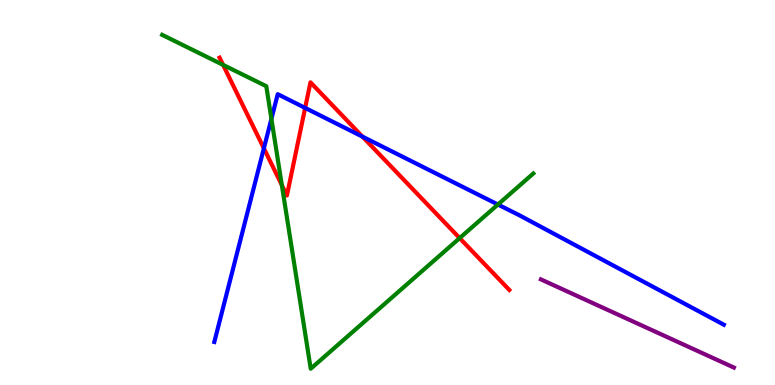[{'lines': ['blue', 'red'], 'intersections': [{'x': 3.4, 'y': 6.15}, {'x': 3.94, 'y': 7.2}, {'x': 4.68, 'y': 6.45}]}, {'lines': ['green', 'red'], 'intersections': [{'x': 2.88, 'y': 8.31}, {'x': 3.64, 'y': 5.19}, {'x': 5.93, 'y': 3.82}]}, {'lines': ['purple', 'red'], 'intersections': []}, {'lines': ['blue', 'green'], 'intersections': [{'x': 3.5, 'y': 6.91}, {'x': 6.42, 'y': 4.69}]}, {'lines': ['blue', 'purple'], 'intersections': []}, {'lines': ['green', 'purple'], 'intersections': []}]